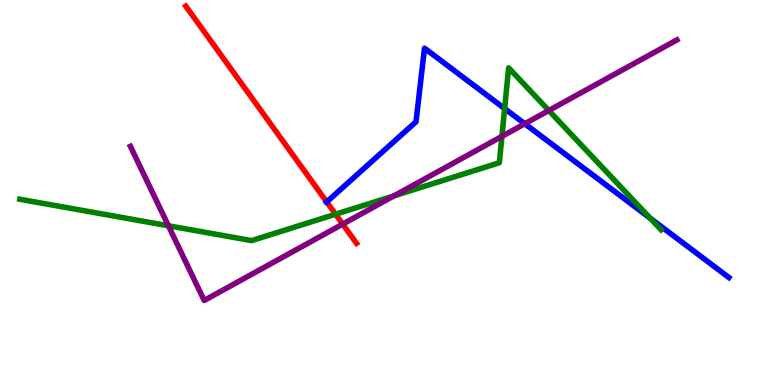[{'lines': ['blue', 'red'], 'intersections': [{'x': 4.22, 'y': 4.76}]}, {'lines': ['green', 'red'], 'intersections': [{'x': 4.33, 'y': 4.44}]}, {'lines': ['purple', 'red'], 'intersections': [{'x': 4.42, 'y': 4.18}]}, {'lines': ['blue', 'green'], 'intersections': [{'x': 6.51, 'y': 7.18}, {'x': 8.39, 'y': 4.33}]}, {'lines': ['blue', 'purple'], 'intersections': [{'x': 6.77, 'y': 6.79}]}, {'lines': ['green', 'purple'], 'intersections': [{'x': 2.17, 'y': 4.14}, {'x': 5.08, 'y': 4.91}, {'x': 6.48, 'y': 6.46}, {'x': 7.08, 'y': 7.13}]}]